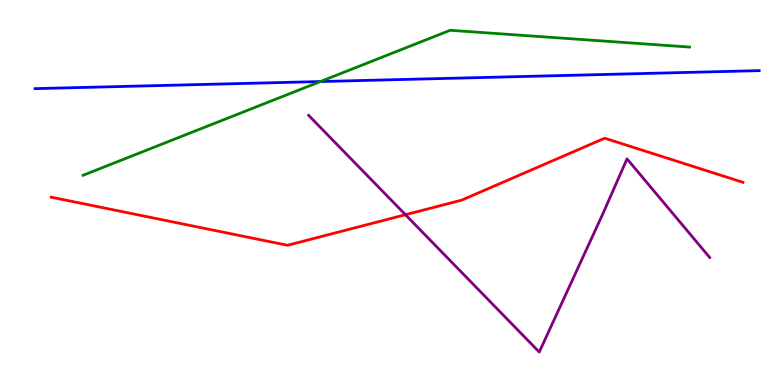[{'lines': ['blue', 'red'], 'intersections': []}, {'lines': ['green', 'red'], 'intersections': []}, {'lines': ['purple', 'red'], 'intersections': [{'x': 5.23, 'y': 4.42}]}, {'lines': ['blue', 'green'], 'intersections': [{'x': 4.13, 'y': 7.88}]}, {'lines': ['blue', 'purple'], 'intersections': []}, {'lines': ['green', 'purple'], 'intersections': []}]